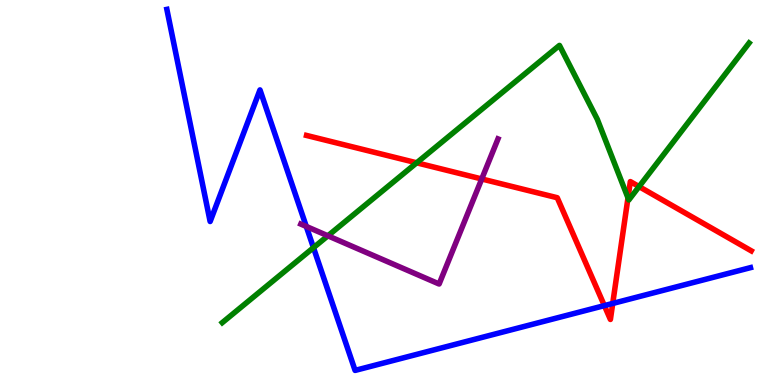[{'lines': ['blue', 'red'], 'intersections': [{'x': 7.8, 'y': 2.06}, {'x': 7.91, 'y': 2.12}]}, {'lines': ['green', 'red'], 'intersections': [{'x': 5.38, 'y': 5.77}, {'x': 8.1, 'y': 4.86}, {'x': 8.25, 'y': 5.15}]}, {'lines': ['purple', 'red'], 'intersections': [{'x': 6.22, 'y': 5.35}]}, {'lines': ['blue', 'green'], 'intersections': [{'x': 4.04, 'y': 3.57}]}, {'lines': ['blue', 'purple'], 'intersections': [{'x': 3.95, 'y': 4.12}]}, {'lines': ['green', 'purple'], 'intersections': [{'x': 4.23, 'y': 3.88}]}]